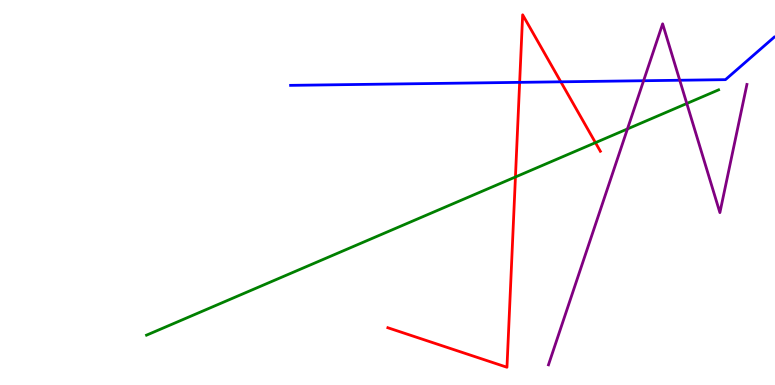[{'lines': ['blue', 'red'], 'intersections': [{'x': 6.71, 'y': 7.86}, {'x': 7.24, 'y': 7.87}]}, {'lines': ['green', 'red'], 'intersections': [{'x': 6.65, 'y': 5.4}, {'x': 7.68, 'y': 6.29}]}, {'lines': ['purple', 'red'], 'intersections': []}, {'lines': ['blue', 'green'], 'intersections': []}, {'lines': ['blue', 'purple'], 'intersections': [{'x': 8.3, 'y': 7.9}, {'x': 8.77, 'y': 7.92}]}, {'lines': ['green', 'purple'], 'intersections': [{'x': 8.1, 'y': 6.65}, {'x': 8.86, 'y': 7.31}]}]